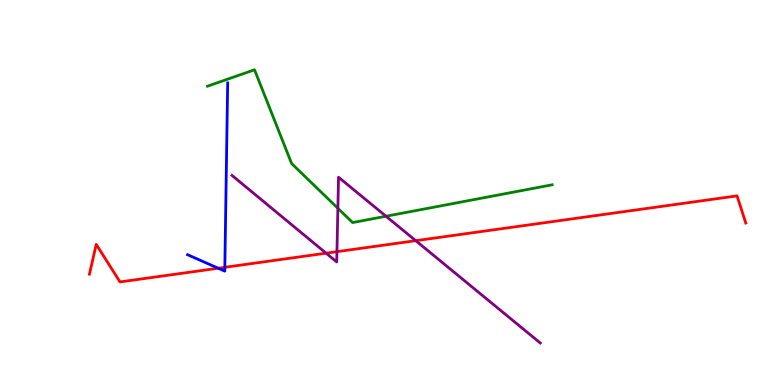[{'lines': ['blue', 'red'], 'intersections': [{'x': 2.82, 'y': 3.03}, {'x': 2.9, 'y': 3.06}]}, {'lines': ['green', 'red'], 'intersections': []}, {'lines': ['purple', 'red'], 'intersections': [{'x': 4.21, 'y': 3.42}, {'x': 4.35, 'y': 3.46}, {'x': 5.36, 'y': 3.75}]}, {'lines': ['blue', 'green'], 'intersections': []}, {'lines': ['blue', 'purple'], 'intersections': []}, {'lines': ['green', 'purple'], 'intersections': [{'x': 4.36, 'y': 4.59}, {'x': 4.98, 'y': 4.38}]}]